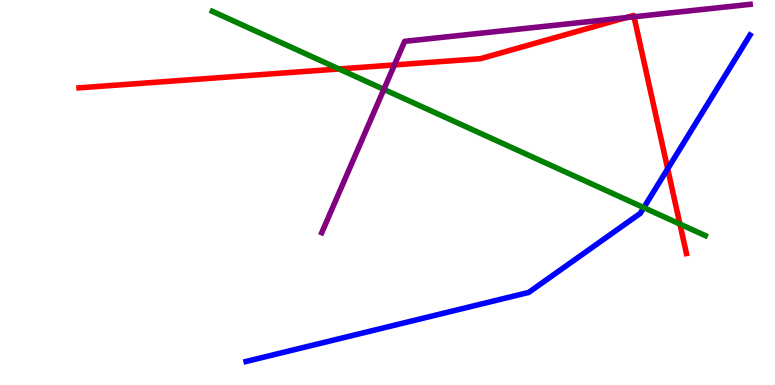[{'lines': ['blue', 'red'], 'intersections': [{'x': 8.62, 'y': 5.62}]}, {'lines': ['green', 'red'], 'intersections': [{'x': 4.37, 'y': 8.21}, {'x': 8.77, 'y': 4.18}]}, {'lines': ['purple', 'red'], 'intersections': [{'x': 5.09, 'y': 8.31}, {'x': 8.08, 'y': 9.54}, {'x': 8.18, 'y': 9.56}]}, {'lines': ['blue', 'green'], 'intersections': [{'x': 8.31, 'y': 4.61}]}, {'lines': ['blue', 'purple'], 'intersections': []}, {'lines': ['green', 'purple'], 'intersections': [{'x': 4.95, 'y': 7.68}]}]